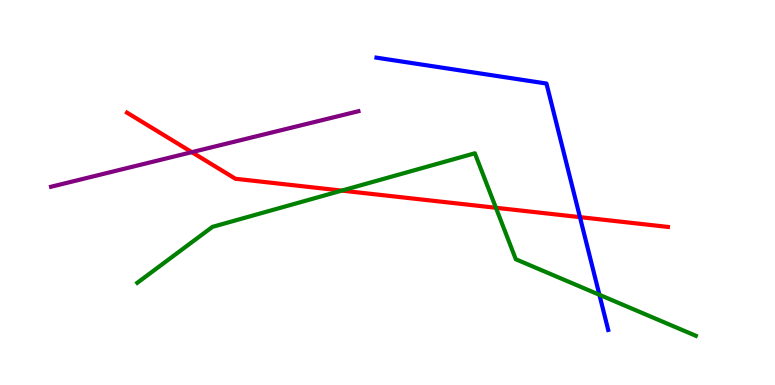[{'lines': ['blue', 'red'], 'intersections': [{'x': 7.48, 'y': 4.36}]}, {'lines': ['green', 'red'], 'intersections': [{'x': 4.41, 'y': 5.05}, {'x': 6.4, 'y': 4.6}]}, {'lines': ['purple', 'red'], 'intersections': [{'x': 2.48, 'y': 6.05}]}, {'lines': ['blue', 'green'], 'intersections': [{'x': 7.73, 'y': 2.34}]}, {'lines': ['blue', 'purple'], 'intersections': []}, {'lines': ['green', 'purple'], 'intersections': []}]